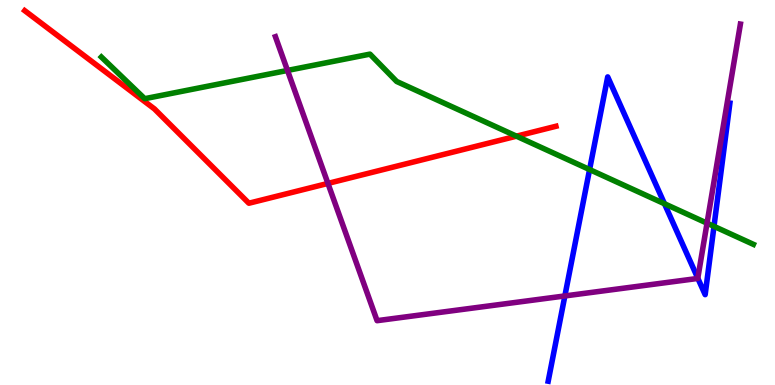[{'lines': ['blue', 'red'], 'intersections': []}, {'lines': ['green', 'red'], 'intersections': [{'x': 6.66, 'y': 6.46}]}, {'lines': ['purple', 'red'], 'intersections': [{'x': 4.23, 'y': 5.24}]}, {'lines': ['blue', 'green'], 'intersections': [{'x': 7.61, 'y': 5.6}, {'x': 8.57, 'y': 4.71}, {'x': 9.21, 'y': 4.12}]}, {'lines': ['blue', 'purple'], 'intersections': [{'x': 7.29, 'y': 2.31}, {'x': 9.0, 'y': 2.77}]}, {'lines': ['green', 'purple'], 'intersections': [{'x': 3.71, 'y': 8.17}, {'x': 9.12, 'y': 4.2}]}]